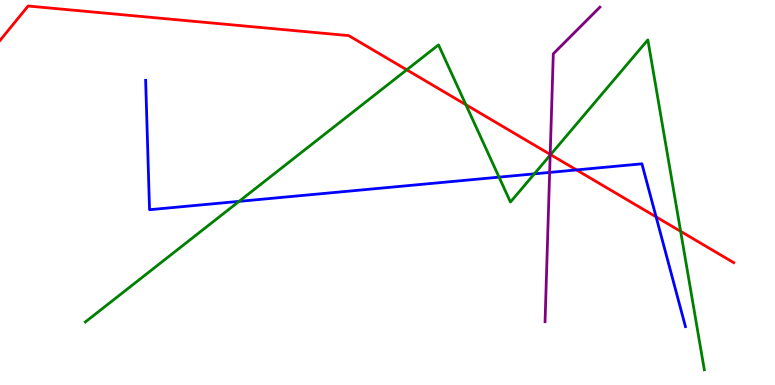[{'lines': ['blue', 'red'], 'intersections': [{'x': 7.44, 'y': 5.59}, {'x': 8.47, 'y': 4.37}]}, {'lines': ['green', 'red'], 'intersections': [{'x': 5.25, 'y': 8.19}, {'x': 6.01, 'y': 7.28}, {'x': 7.1, 'y': 5.98}, {'x': 8.78, 'y': 3.99}]}, {'lines': ['purple', 'red'], 'intersections': [{'x': 7.1, 'y': 5.99}]}, {'lines': ['blue', 'green'], 'intersections': [{'x': 3.08, 'y': 4.77}, {'x': 6.44, 'y': 5.4}, {'x': 6.89, 'y': 5.48}]}, {'lines': ['blue', 'purple'], 'intersections': [{'x': 7.09, 'y': 5.52}]}, {'lines': ['green', 'purple'], 'intersections': [{'x': 7.1, 'y': 5.97}]}]